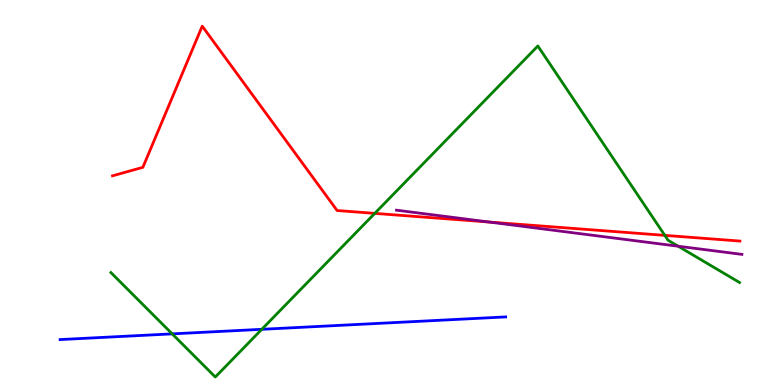[{'lines': ['blue', 'red'], 'intersections': []}, {'lines': ['green', 'red'], 'intersections': [{'x': 4.84, 'y': 4.46}, {'x': 8.58, 'y': 3.89}]}, {'lines': ['purple', 'red'], 'intersections': [{'x': 6.32, 'y': 4.23}]}, {'lines': ['blue', 'green'], 'intersections': [{'x': 2.22, 'y': 1.33}, {'x': 3.38, 'y': 1.45}]}, {'lines': ['blue', 'purple'], 'intersections': []}, {'lines': ['green', 'purple'], 'intersections': [{'x': 8.75, 'y': 3.6}]}]